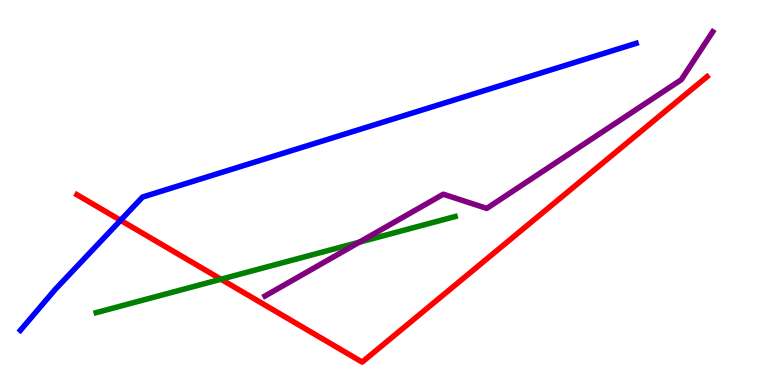[{'lines': ['blue', 'red'], 'intersections': [{'x': 1.56, 'y': 4.28}]}, {'lines': ['green', 'red'], 'intersections': [{'x': 2.85, 'y': 2.75}]}, {'lines': ['purple', 'red'], 'intersections': []}, {'lines': ['blue', 'green'], 'intersections': []}, {'lines': ['blue', 'purple'], 'intersections': []}, {'lines': ['green', 'purple'], 'intersections': [{'x': 4.64, 'y': 3.71}]}]